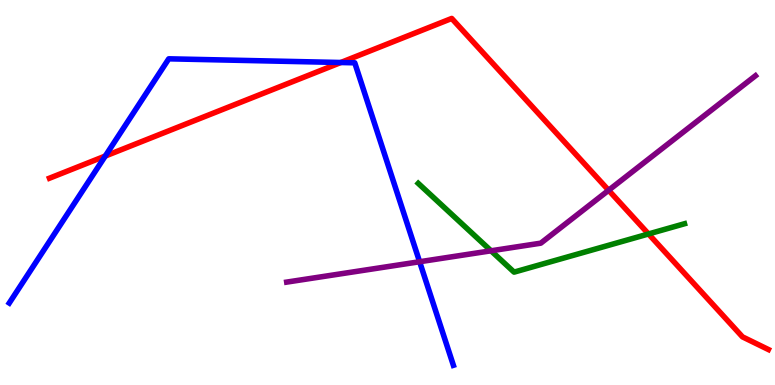[{'lines': ['blue', 'red'], 'intersections': [{'x': 1.36, 'y': 5.95}, {'x': 4.4, 'y': 8.38}]}, {'lines': ['green', 'red'], 'intersections': [{'x': 8.37, 'y': 3.92}]}, {'lines': ['purple', 'red'], 'intersections': [{'x': 7.85, 'y': 5.06}]}, {'lines': ['blue', 'green'], 'intersections': []}, {'lines': ['blue', 'purple'], 'intersections': [{'x': 5.41, 'y': 3.2}]}, {'lines': ['green', 'purple'], 'intersections': [{'x': 6.34, 'y': 3.49}]}]